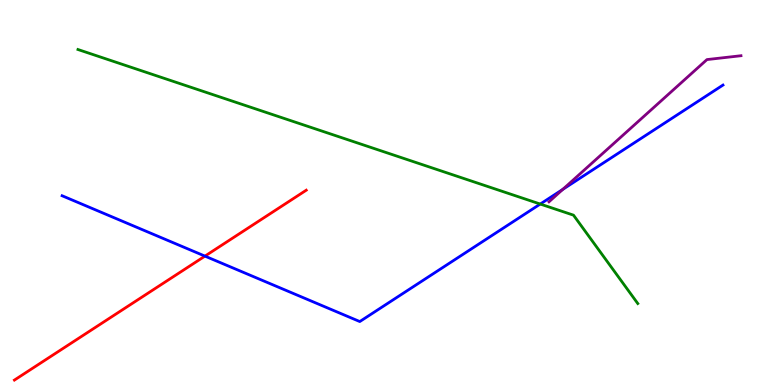[{'lines': ['blue', 'red'], 'intersections': [{'x': 2.64, 'y': 3.35}]}, {'lines': ['green', 'red'], 'intersections': []}, {'lines': ['purple', 'red'], 'intersections': []}, {'lines': ['blue', 'green'], 'intersections': [{'x': 6.97, 'y': 4.7}]}, {'lines': ['blue', 'purple'], 'intersections': [{'x': 7.26, 'y': 5.08}]}, {'lines': ['green', 'purple'], 'intersections': []}]